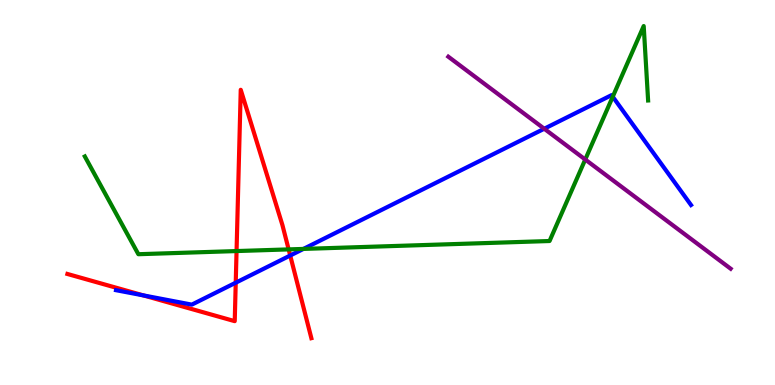[{'lines': ['blue', 'red'], 'intersections': [{'x': 1.85, 'y': 2.33}, {'x': 3.04, 'y': 2.66}, {'x': 3.74, 'y': 3.36}]}, {'lines': ['green', 'red'], 'intersections': [{'x': 3.05, 'y': 3.48}, {'x': 3.72, 'y': 3.52}]}, {'lines': ['purple', 'red'], 'intersections': []}, {'lines': ['blue', 'green'], 'intersections': [{'x': 3.92, 'y': 3.53}, {'x': 7.91, 'y': 7.49}]}, {'lines': ['blue', 'purple'], 'intersections': [{'x': 7.02, 'y': 6.66}]}, {'lines': ['green', 'purple'], 'intersections': [{'x': 7.55, 'y': 5.86}]}]